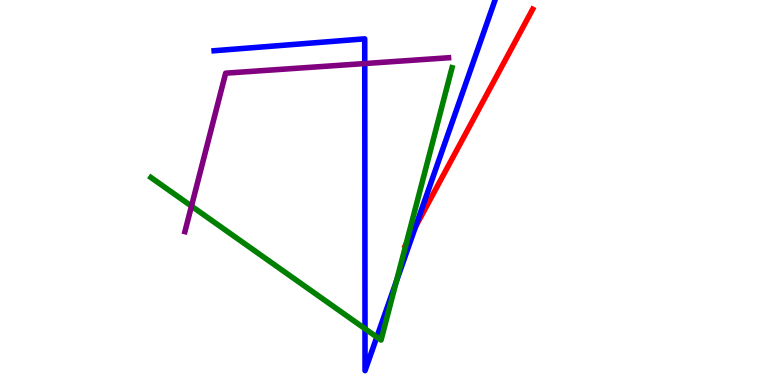[{'lines': ['blue', 'red'], 'intersections': [{'x': 5.36, 'y': 4.12}]}, {'lines': ['green', 'red'], 'intersections': [{'x': 5.24, 'y': 3.65}]}, {'lines': ['purple', 'red'], 'intersections': []}, {'lines': ['blue', 'green'], 'intersections': [{'x': 4.71, 'y': 1.46}, {'x': 4.86, 'y': 1.24}, {'x': 5.11, 'y': 2.69}]}, {'lines': ['blue', 'purple'], 'intersections': [{'x': 4.71, 'y': 8.35}]}, {'lines': ['green', 'purple'], 'intersections': [{'x': 2.47, 'y': 4.65}]}]